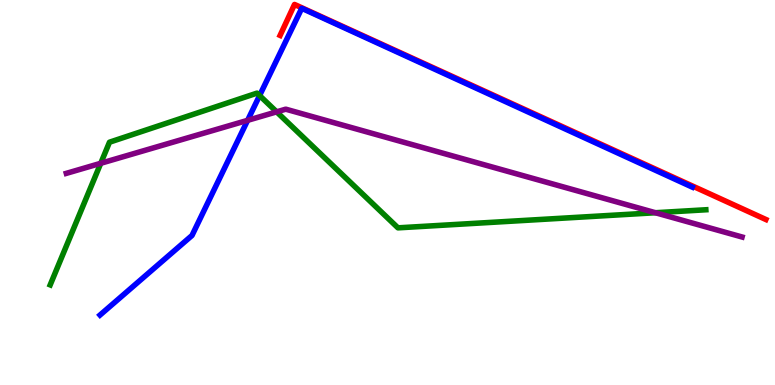[{'lines': ['blue', 'red'], 'intersections': []}, {'lines': ['green', 'red'], 'intersections': []}, {'lines': ['purple', 'red'], 'intersections': []}, {'lines': ['blue', 'green'], 'intersections': [{'x': 3.35, 'y': 7.52}]}, {'lines': ['blue', 'purple'], 'intersections': [{'x': 3.2, 'y': 6.87}]}, {'lines': ['green', 'purple'], 'intersections': [{'x': 1.3, 'y': 5.76}, {'x': 3.57, 'y': 7.09}, {'x': 8.46, 'y': 4.47}]}]